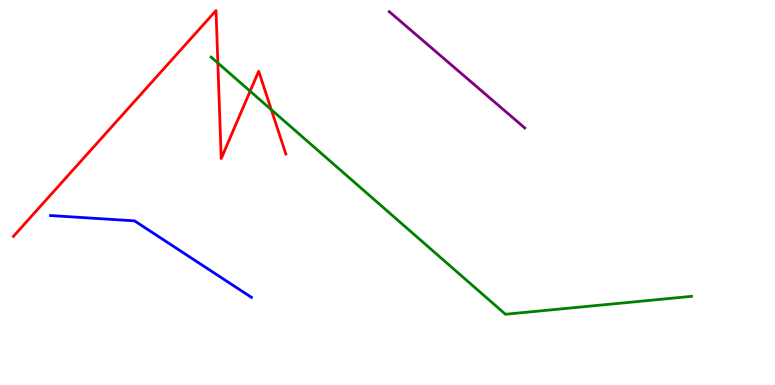[{'lines': ['blue', 'red'], 'intersections': []}, {'lines': ['green', 'red'], 'intersections': [{'x': 2.81, 'y': 8.36}, {'x': 3.23, 'y': 7.63}, {'x': 3.5, 'y': 7.15}]}, {'lines': ['purple', 'red'], 'intersections': []}, {'lines': ['blue', 'green'], 'intersections': []}, {'lines': ['blue', 'purple'], 'intersections': []}, {'lines': ['green', 'purple'], 'intersections': []}]